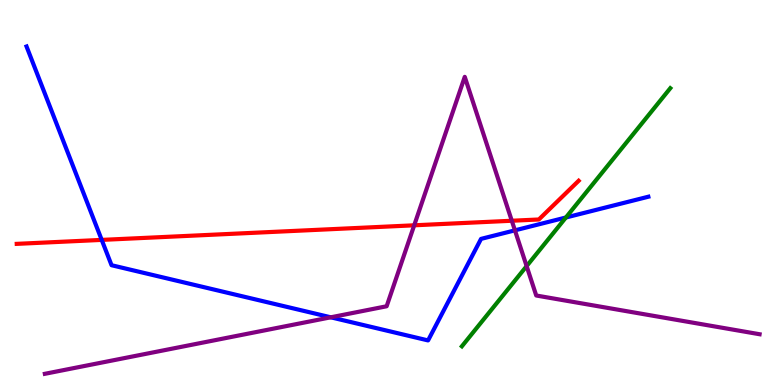[{'lines': ['blue', 'red'], 'intersections': [{'x': 1.31, 'y': 3.77}]}, {'lines': ['green', 'red'], 'intersections': []}, {'lines': ['purple', 'red'], 'intersections': [{'x': 5.34, 'y': 4.15}, {'x': 6.6, 'y': 4.27}]}, {'lines': ['blue', 'green'], 'intersections': [{'x': 7.3, 'y': 4.35}]}, {'lines': ['blue', 'purple'], 'intersections': [{'x': 4.27, 'y': 1.76}, {'x': 6.64, 'y': 4.02}]}, {'lines': ['green', 'purple'], 'intersections': [{'x': 6.8, 'y': 3.09}]}]